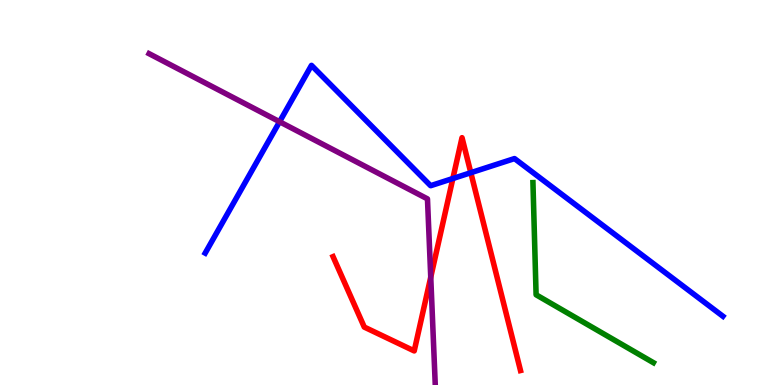[{'lines': ['blue', 'red'], 'intersections': [{'x': 5.84, 'y': 5.36}, {'x': 6.08, 'y': 5.51}]}, {'lines': ['green', 'red'], 'intersections': []}, {'lines': ['purple', 'red'], 'intersections': [{'x': 5.56, 'y': 2.8}]}, {'lines': ['blue', 'green'], 'intersections': []}, {'lines': ['blue', 'purple'], 'intersections': [{'x': 3.61, 'y': 6.84}]}, {'lines': ['green', 'purple'], 'intersections': []}]